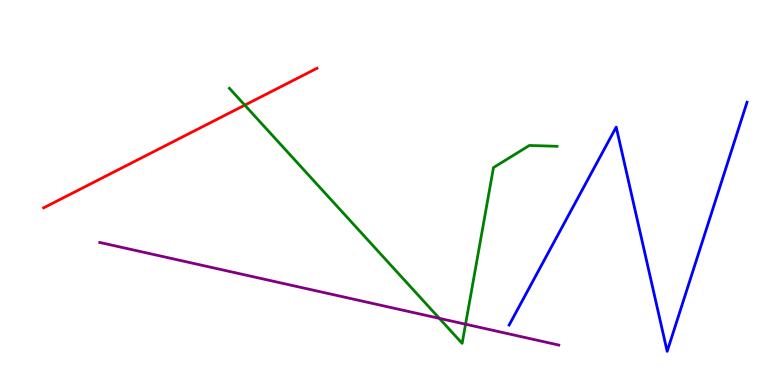[{'lines': ['blue', 'red'], 'intersections': []}, {'lines': ['green', 'red'], 'intersections': [{'x': 3.16, 'y': 7.27}]}, {'lines': ['purple', 'red'], 'intersections': []}, {'lines': ['blue', 'green'], 'intersections': []}, {'lines': ['blue', 'purple'], 'intersections': []}, {'lines': ['green', 'purple'], 'intersections': [{'x': 5.67, 'y': 1.73}, {'x': 6.01, 'y': 1.58}]}]